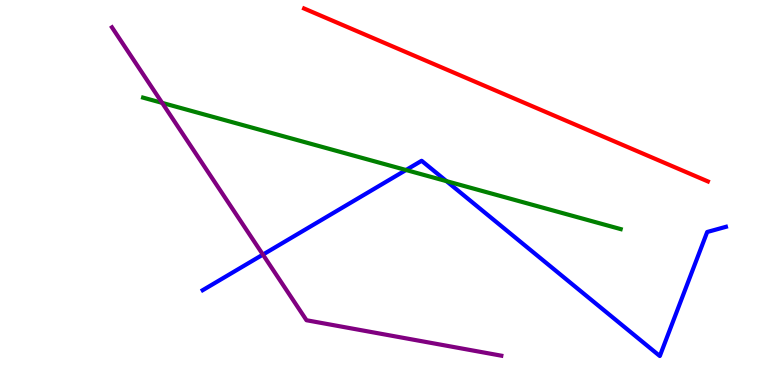[{'lines': ['blue', 'red'], 'intersections': []}, {'lines': ['green', 'red'], 'intersections': []}, {'lines': ['purple', 'red'], 'intersections': []}, {'lines': ['blue', 'green'], 'intersections': [{'x': 5.24, 'y': 5.58}, {'x': 5.76, 'y': 5.3}]}, {'lines': ['blue', 'purple'], 'intersections': [{'x': 3.39, 'y': 3.39}]}, {'lines': ['green', 'purple'], 'intersections': [{'x': 2.09, 'y': 7.33}]}]